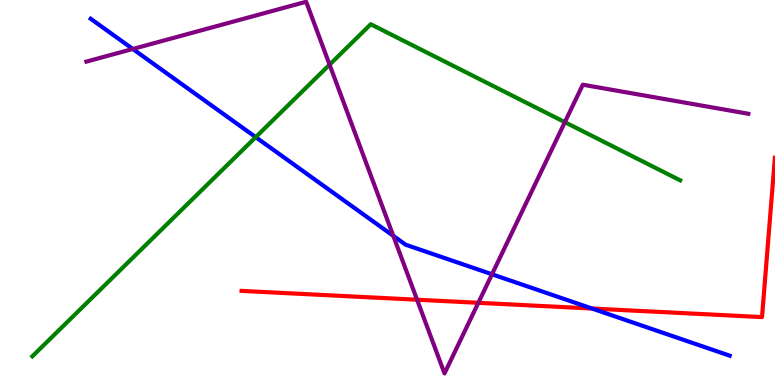[{'lines': ['blue', 'red'], 'intersections': [{'x': 7.64, 'y': 1.99}]}, {'lines': ['green', 'red'], 'intersections': []}, {'lines': ['purple', 'red'], 'intersections': [{'x': 5.38, 'y': 2.21}, {'x': 6.17, 'y': 2.13}]}, {'lines': ['blue', 'green'], 'intersections': [{'x': 3.3, 'y': 6.44}]}, {'lines': ['blue', 'purple'], 'intersections': [{'x': 1.71, 'y': 8.73}, {'x': 5.07, 'y': 3.87}, {'x': 6.35, 'y': 2.88}]}, {'lines': ['green', 'purple'], 'intersections': [{'x': 4.25, 'y': 8.32}, {'x': 7.29, 'y': 6.83}]}]